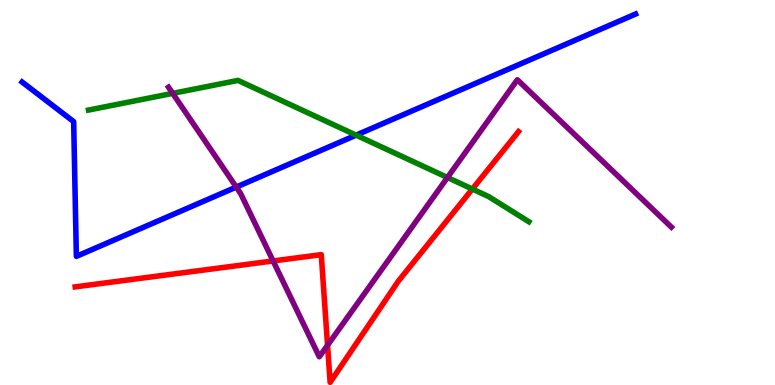[{'lines': ['blue', 'red'], 'intersections': []}, {'lines': ['green', 'red'], 'intersections': [{'x': 6.09, 'y': 5.09}]}, {'lines': ['purple', 'red'], 'intersections': [{'x': 3.52, 'y': 3.22}, {'x': 4.23, 'y': 1.03}]}, {'lines': ['blue', 'green'], 'intersections': [{'x': 4.59, 'y': 6.49}]}, {'lines': ['blue', 'purple'], 'intersections': [{'x': 3.05, 'y': 5.14}]}, {'lines': ['green', 'purple'], 'intersections': [{'x': 2.23, 'y': 7.57}, {'x': 5.77, 'y': 5.39}]}]